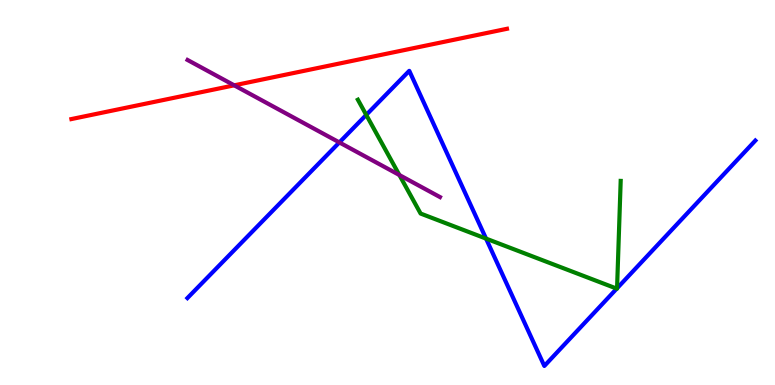[{'lines': ['blue', 'red'], 'intersections': []}, {'lines': ['green', 'red'], 'intersections': []}, {'lines': ['purple', 'red'], 'intersections': [{'x': 3.02, 'y': 7.78}]}, {'lines': ['blue', 'green'], 'intersections': [{'x': 4.73, 'y': 7.02}, {'x': 6.27, 'y': 3.8}, {'x': 7.96, 'y': 2.5}, {'x': 7.96, 'y': 2.51}]}, {'lines': ['blue', 'purple'], 'intersections': [{'x': 4.38, 'y': 6.3}]}, {'lines': ['green', 'purple'], 'intersections': [{'x': 5.15, 'y': 5.45}]}]